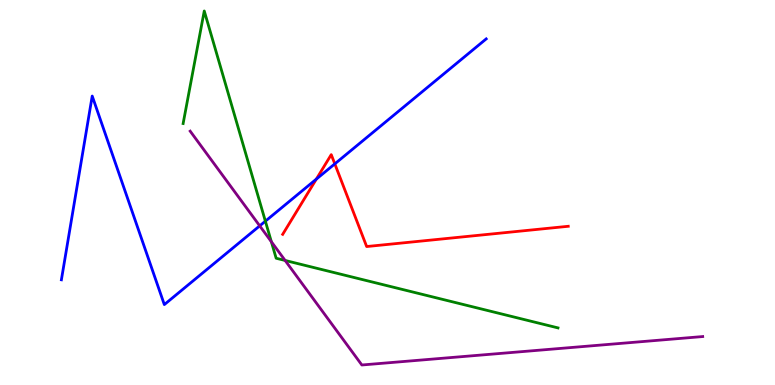[{'lines': ['blue', 'red'], 'intersections': [{'x': 4.08, 'y': 5.35}, {'x': 4.32, 'y': 5.74}]}, {'lines': ['green', 'red'], 'intersections': []}, {'lines': ['purple', 'red'], 'intersections': []}, {'lines': ['blue', 'green'], 'intersections': [{'x': 3.42, 'y': 4.26}]}, {'lines': ['blue', 'purple'], 'intersections': [{'x': 3.35, 'y': 4.13}]}, {'lines': ['green', 'purple'], 'intersections': [{'x': 3.5, 'y': 3.72}, {'x': 3.68, 'y': 3.23}]}]